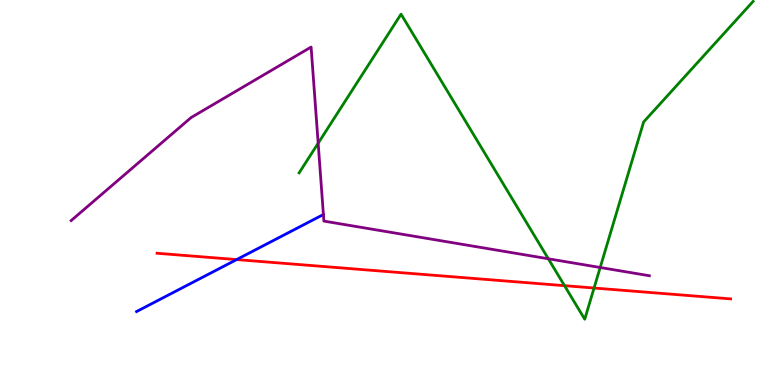[{'lines': ['blue', 'red'], 'intersections': [{'x': 3.05, 'y': 3.26}]}, {'lines': ['green', 'red'], 'intersections': [{'x': 7.28, 'y': 2.58}, {'x': 7.67, 'y': 2.52}]}, {'lines': ['purple', 'red'], 'intersections': []}, {'lines': ['blue', 'green'], 'intersections': []}, {'lines': ['blue', 'purple'], 'intersections': []}, {'lines': ['green', 'purple'], 'intersections': [{'x': 4.11, 'y': 6.28}, {'x': 7.08, 'y': 3.28}, {'x': 7.74, 'y': 3.05}]}]